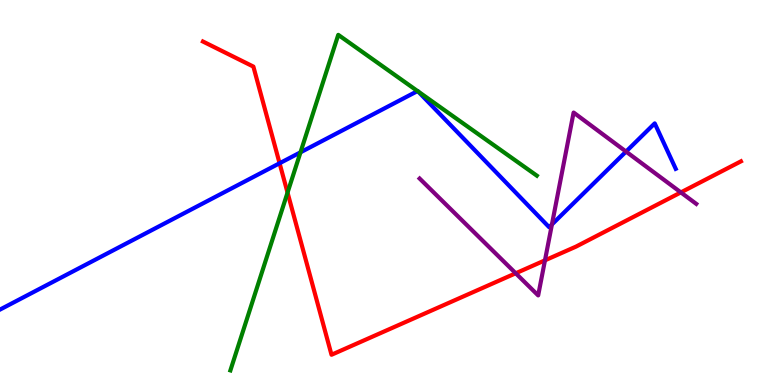[{'lines': ['blue', 'red'], 'intersections': [{'x': 3.61, 'y': 5.76}]}, {'lines': ['green', 'red'], 'intersections': [{'x': 3.71, 'y': 5.0}]}, {'lines': ['purple', 'red'], 'intersections': [{'x': 6.65, 'y': 2.9}, {'x': 7.03, 'y': 3.24}, {'x': 8.79, 'y': 5.0}]}, {'lines': ['blue', 'green'], 'intersections': [{'x': 3.88, 'y': 6.04}, {'x': 5.39, 'y': 7.63}, {'x': 5.39, 'y': 7.62}]}, {'lines': ['blue', 'purple'], 'intersections': [{'x': 7.12, 'y': 4.17}, {'x': 8.08, 'y': 6.06}]}, {'lines': ['green', 'purple'], 'intersections': []}]